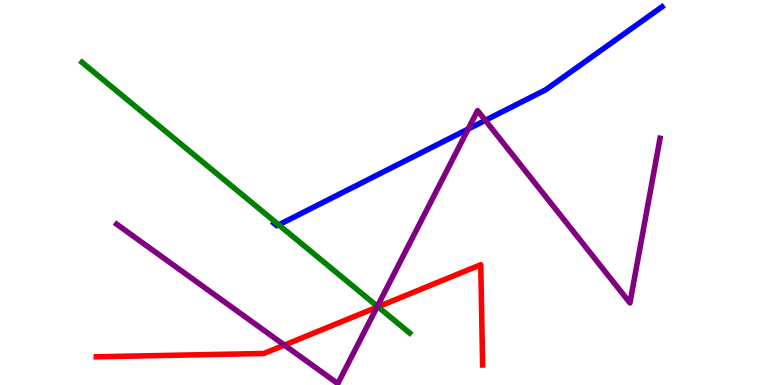[{'lines': ['blue', 'red'], 'intersections': []}, {'lines': ['green', 'red'], 'intersections': [{'x': 4.88, 'y': 2.03}]}, {'lines': ['purple', 'red'], 'intersections': [{'x': 3.67, 'y': 1.04}, {'x': 4.86, 'y': 2.02}]}, {'lines': ['blue', 'green'], 'intersections': [{'x': 3.6, 'y': 4.16}]}, {'lines': ['blue', 'purple'], 'intersections': [{'x': 6.04, 'y': 6.65}, {'x': 6.26, 'y': 6.87}]}, {'lines': ['green', 'purple'], 'intersections': [{'x': 4.87, 'y': 2.04}]}]